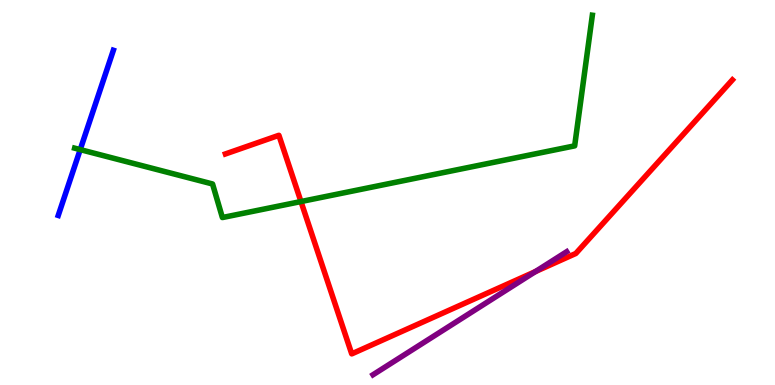[{'lines': ['blue', 'red'], 'intersections': []}, {'lines': ['green', 'red'], 'intersections': [{'x': 3.88, 'y': 4.76}]}, {'lines': ['purple', 'red'], 'intersections': [{'x': 6.91, 'y': 2.95}]}, {'lines': ['blue', 'green'], 'intersections': [{'x': 1.04, 'y': 6.11}]}, {'lines': ['blue', 'purple'], 'intersections': []}, {'lines': ['green', 'purple'], 'intersections': []}]